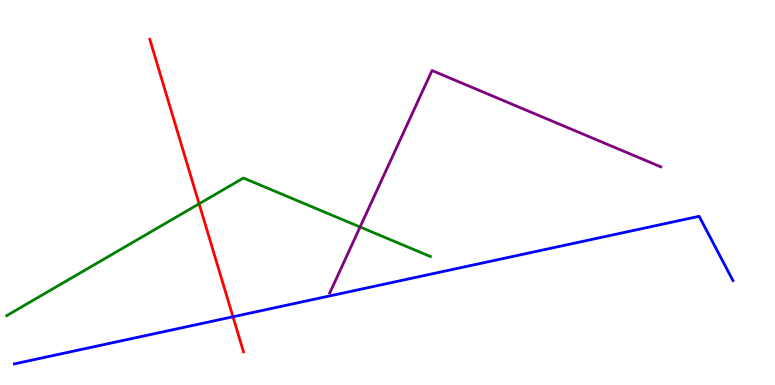[{'lines': ['blue', 'red'], 'intersections': [{'x': 3.01, 'y': 1.77}]}, {'lines': ['green', 'red'], 'intersections': [{'x': 2.57, 'y': 4.71}]}, {'lines': ['purple', 'red'], 'intersections': []}, {'lines': ['blue', 'green'], 'intersections': []}, {'lines': ['blue', 'purple'], 'intersections': []}, {'lines': ['green', 'purple'], 'intersections': [{'x': 4.65, 'y': 4.1}]}]